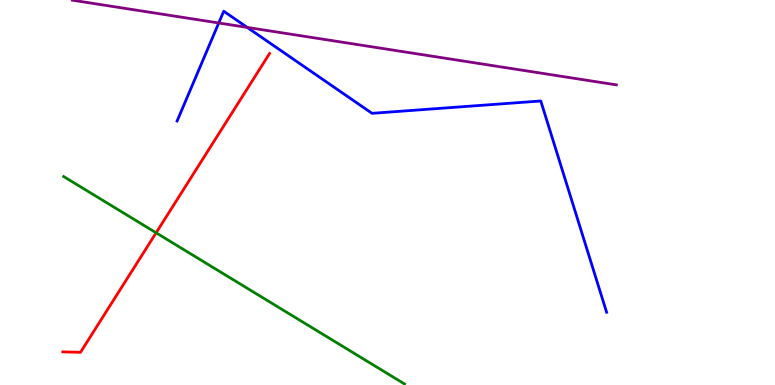[{'lines': ['blue', 'red'], 'intersections': []}, {'lines': ['green', 'red'], 'intersections': [{'x': 2.01, 'y': 3.95}]}, {'lines': ['purple', 'red'], 'intersections': []}, {'lines': ['blue', 'green'], 'intersections': []}, {'lines': ['blue', 'purple'], 'intersections': [{'x': 2.82, 'y': 9.4}, {'x': 3.19, 'y': 9.29}]}, {'lines': ['green', 'purple'], 'intersections': []}]